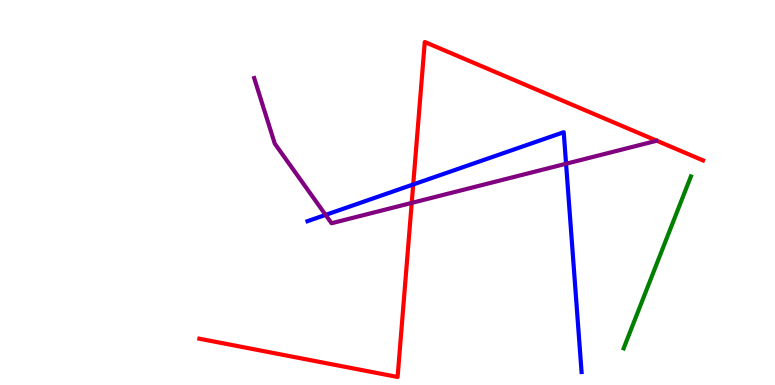[{'lines': ['blue', 'red'], 'intersections': [{'x': 5.33, 'y': 5.21}]}, {'lines': ['green', 'red'], 'intersections': []}, {'lines': ['purple', 'red'], 'intersections': [{'x': 5.31, 'y': 4.73}]}, {'lines': ['blue', 'green'], 'intersections': []}, {'lines': ['blue', 'purple'], 'intersections': [{'x': 4.2, 'y': 4.42}, {'x': 7.3, 'y': 5.75}]}, {'lines': ['green', 'purple'], 'intersections': []}]